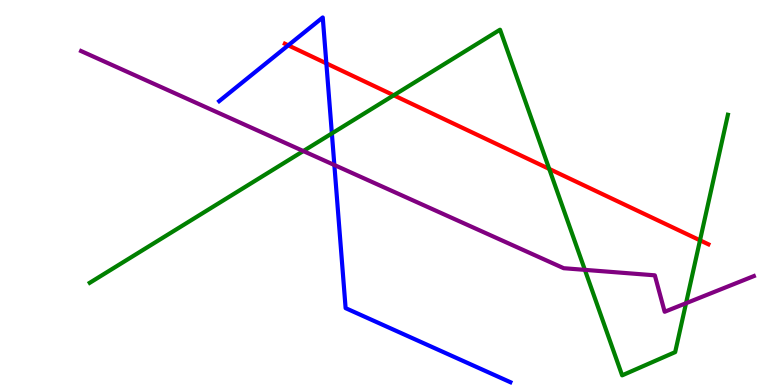[{'lines': ['blue', 'red'], 'intersections': [{'x': 3.72, 'y': 8.82}, {'x': 4.21, 'y': 8.35}]}, {'lines': ['green', 'red'], 'intersections': [{'x': 5.08, 'y': 7.53}, {'x': 7.09, 'y': 5.61}, {'x': 9.03, 'y': 3.76}]}, {'lines': ['purple', 'red'], 'intersections': []}, {'lines': ['blue', 'green'], 'intersections': [{'x': 4.28, 'y': 6.53}]}, {'lines': ['blue', 'purple'], 'intersections': [{'x': 4.31, 'y': 5.71}]}, {'lines': ['green', 'purple'], 'intersections': [{'x': 3.91, 'y': 6.08}, {'x': 7.55, 'y': 2.99}, {'x': 8.85, 'y': 2.12}]}]